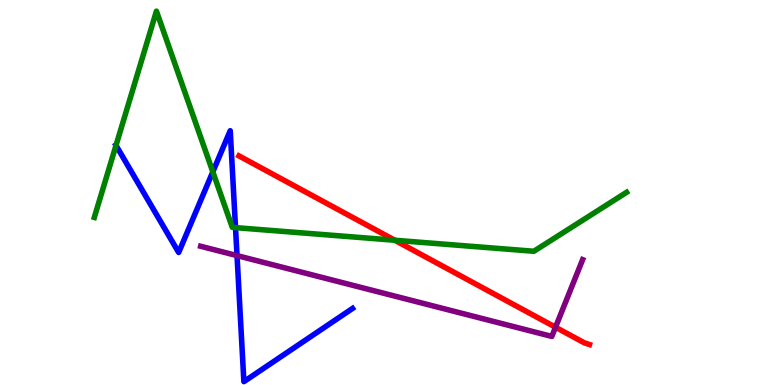[{'lines': ['blue', 'red'], 'intersections': []}, {'lines': ['green', 'red'], 'intersections': [{'x': 5.09, 'y': 3.76}]}, {'lines': ['purple', 'red'], 'intersections': [{'x': 7.17, 'y': 1.5}]}, {'lines': ['blue', 'green'], 'intersections': [{'x': 1.5, 'y': 6.22}, {'x': 2.75, 'y': 5.54}, {'x': 3.04, 'y': 4.09}]}, {'lines': ['blue', 'purple'], 'intersections': [{'x': 3.06, 'y': 3.36}]}, {'lines': ['green', 'purple'], 'intersections': []}]